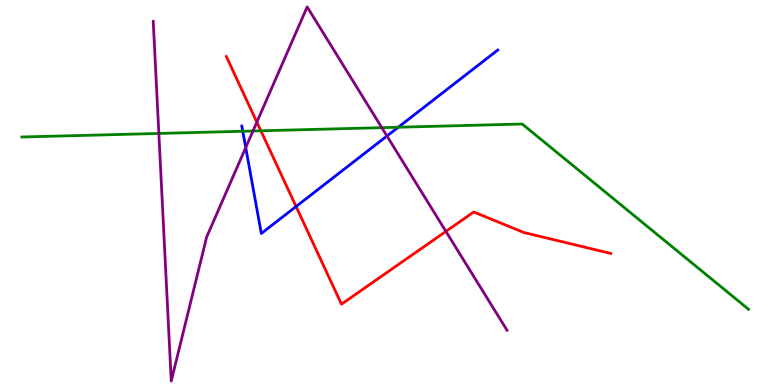[{'lines': ['blue', 'red'], 'intersections': [{'x': 3.82, 'y': 4.64}]}, {'lines': ['green', 'red'], 'intersections': [{'x': 3.37, 'y': 6.6}]}, {'lines': ['purple', 'red'], 'intersections': [{'x': 3.31, 'y': 6.83}, {'x': 5.75, 'y': 3.99}]}, {'lines': ['blue', 'green'], 'intersections': [{'x': 3.13, 'y': 6.59}, {'x': 5.14, 'y': 6.7}]}, {'lines': ['blue', 'purple'], 'intersections': [{'x': 3.17, 'y': 6.17}, {'x': 4.99, 'y': 6.47}]}, {'lines': ['green', 'purple'], 'intersections': [{'x': 2.05, 'y': 6.53}, {'x': 3.26, 'y': 6.6}, {'x': 4.93, 'y': 6.68}]}]